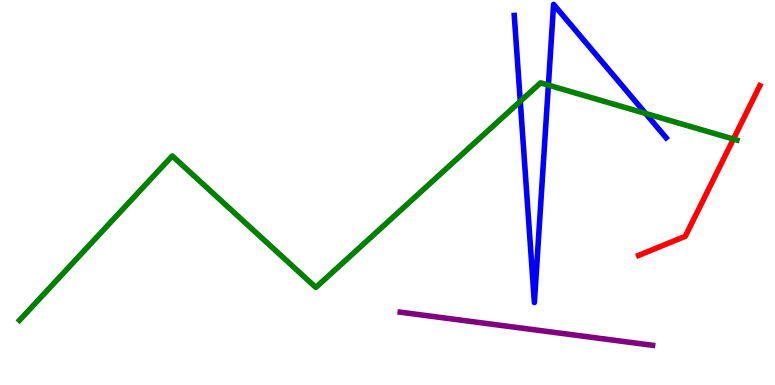[{'lines': ['blue', 'red'], 'intersections': []}, {'lines': ['green', 'red'], 'intersections': [{'x': 9.46, 'y': 6.39}]}, {'lines': ['purple', 'red'], 'intersections': []}, {'lines': ['blue', 'green'], 'intersections': [{'x': 6.71, 'y': 7.37}, {'x': 7.08, 'y': 7.79}, {'x': 8.33, 'y': 7.05}]}, {'lines': ['blue', 'purple'], 'intersections': []}, {'lines': ['green', 'purple'], 'intersections': []}]